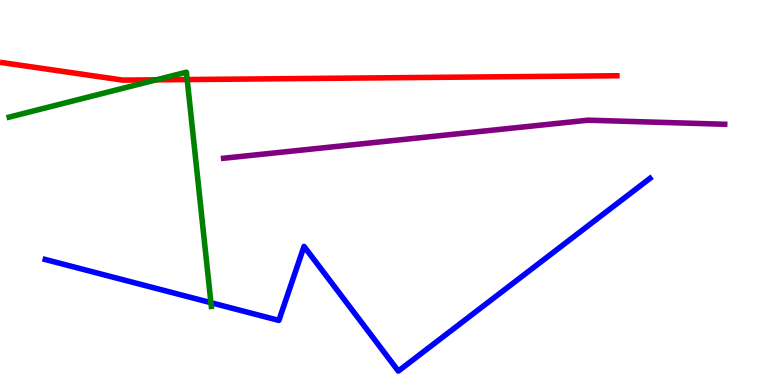[{'lines': ['blue', 'red'], 'intersections': []}, {'lines': ['green', 'red'], 'intersections': [{'x': 2.02, 'y': 7.93}, {'x': 2.42, 'y': 7.93}]}, {'lines': ['purple', 'red'], 'intersections': []}, {'lines': ['blue', 'green'], 'intersections': [{'x': 2.72, 'y': 2.14}]}, {'lines': ['blue', 'purple'], 'intersections': []}, {'lines': ['green', 'purple'], 'intersections': []}]